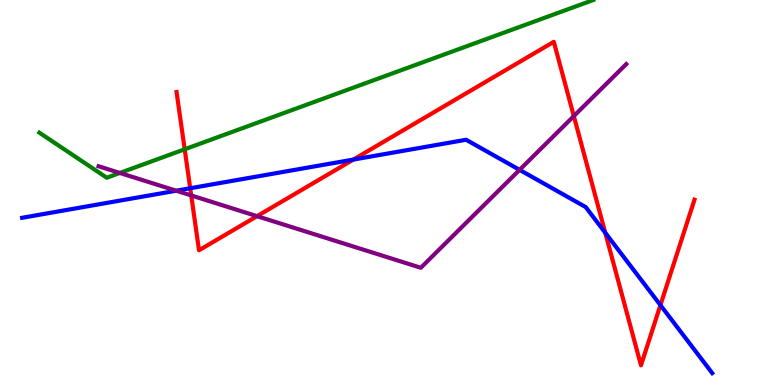[{'lines': ['blue', 'red'], 'intersections': [{'x': 2.45, 'y': 5.11}, {'x': 4.56, 'y': 5.86}, {'x': 7.81, 'y': 3.96}, {'x': 8.52, 'y': 2.07}]}, {'lines': ['green', 'red'], 'intersections': [{'x': 2.38, 'y': 6.12}]}, {'lines': ['purple', 'red'], 'intersections': [{'x': 2.47, 'y': 4.92}, {'x': 3.32, 'y': 4.39}, {'x': 7.4, 'y': 6.98}]}, {'lines': ['blue', 'green'], 'intersections': []}, {'lines': ['blue', 'purple'], 'intersections': [{'x': 2.27, 'y': 5.05}, {'x': 6.7, 'y': 5.59}]}, {'lines': ['green', 'purple'], 'intersections': [{'x': 1.55, 'y': 5.51}]}]